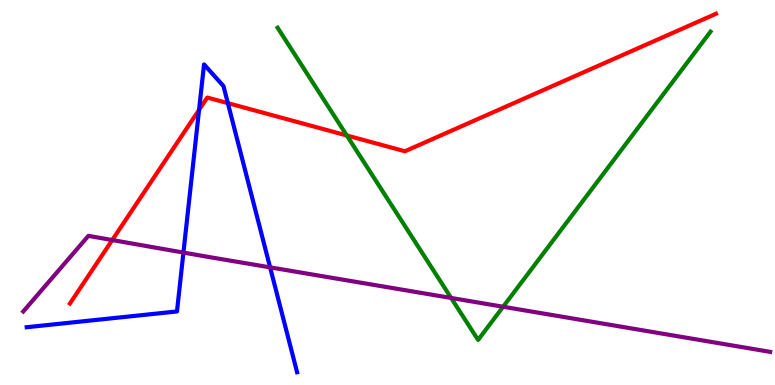[{'lines': ['blue', 'red'], 'intersections': [{'x': 2.57, 'y': 7.15}, {'x': 2.94, 'y': 7.32}]}, {'lines': ['green', 'red'], 'intersections': [{'x': 4.47, 'y': 6.48}]}, {'lines': ['purple', 'red'], 'intersections': [{'x': 1.45, 'y': 3.76}]}, {'lines': ['blue', 'green'], 'intersections': []}, {'lines': ['blue', 'purple'], 'intersections': [{'x': 2.37, 'y': 3.44}, {'x': 3.49, 'y': 3.06}]}, {'lines': ['green', 'purple'], 'intersections': [{'x': 5.82, 'y': 2.26}, {'x': 6.49, 'y': 2.03}]}]